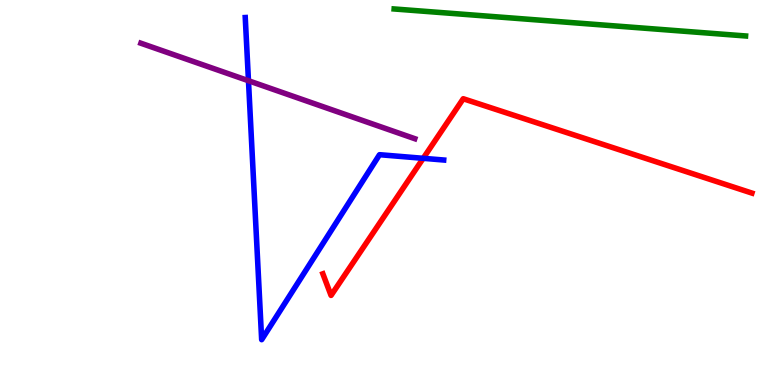[{'lines': ['blue', 'red'], 'intersections': [{'x': 5.46, 'y': 5.89}]}, {'lines': ['green', 'red'], 'intersections': []}, {'lines': ['purple', 'red'], 'intersections': []}, {'lines': ['blue', 'green'], 'intersections': []}, {'lines': ['blue', 'purple'], 'intersections': [{'x': 3.21, 'y': 7.9}]}, {'lines': ['green', 'purple'], 'intersections': []}]